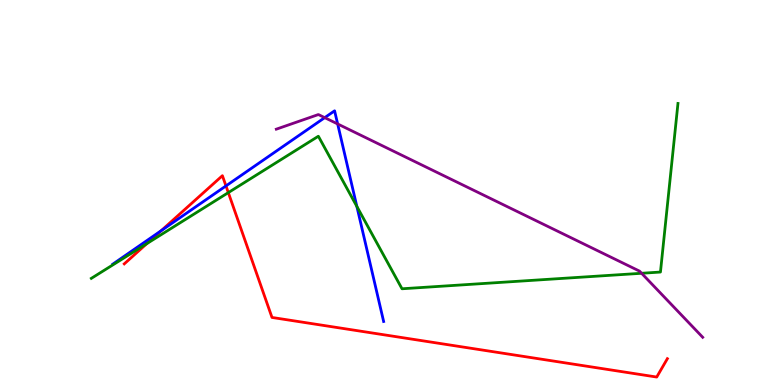[{'lines': ['blue', 'red'], 'intersections': [{'x': 2.08, 'y': 4.01}, {'x': 2.92, 'y': 5.17}]}, {'lines': ['green', 'red'], 'intersections': [{'x': 1.89, 'y': 3.67}, {'x': 2.95, 'y': 5.0}]}, {'lines': ['purple', 'red'], 'intersections': []}, {'lines': ['blue', 'green'], 'intersections': [{'x': 4.6, 'y': 4.64}]}, {'lines': ['blue', 'purple'], 'intersections': [{'x': 4.19, 'y': 6.94}, {'x': 4.36, 'y': 6.78}]}, {'lines': ['green', 'purple'], 'intersections': [{'x': 8.28, 'y': 2.9}]}]